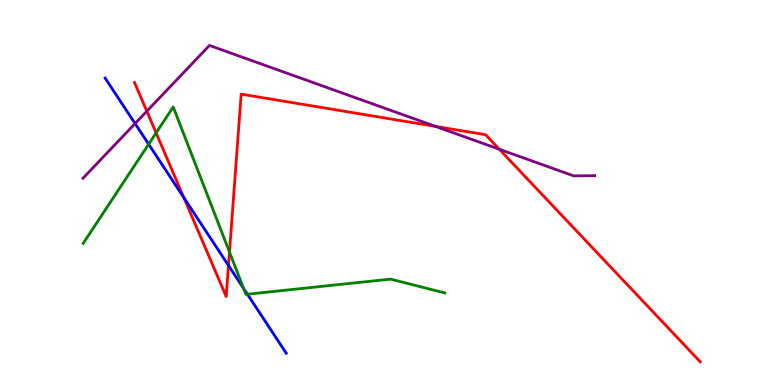[{'lines': ['blue', 'red'], 'intersections': [{'x': 2.37, 'y': 4.87}, {'x': 2.95, 'y': 3.1}]}, {'lines': ['green', 'red'], 'intersections': [{'x': 2.01, 'y': 6.55}, {'x': 2.96, 'y': 3.45}]}, {'lines': ['purple', 'red'], 'intersections': [{'x': 1.89, 'y': 7.11}, {'x': 5.62, 'y': 6.72}, {'x': 6.44, 'y': 6.12}]}, {'lines': ['blue', 'green'], 'intersections': [{'x': 1.92, 'y': 6.25}, {'x': 3.14, 'y': 2.51}, {'x': 3.19, 'y': 2.36}]}, {'lines': ['blue', 'purple'], 'intersections': [{'x': 1.74, 'y': 6.79}]}, {'lines': ['green', 'purple'], 'intersections': []}]